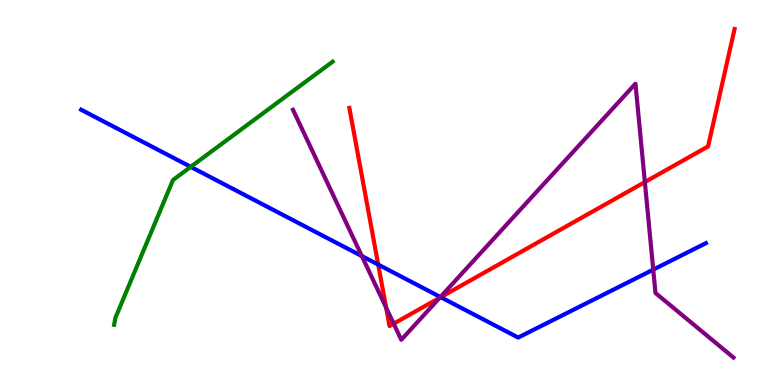[{'lines': ['blue', 'red'], 'intersections': [{'x': 4.88, 'y': 3.13}, {'x': 5.69, 'y': 2.28}]}, {'lines': ['green', 'red'], 'intersections': []}, {'lines': ['purple', 'red'], 'intersections': [{'x': 4.98, 'y': 2.01}, {'x': 5.08, 'y': 1.59}, {'x': 5.67, 'y': 2.27}, {'x': 8.32, 'y': 5.27}]}, {'lines': ['blue', 'green'], 'intersections': [{'x': 2.46, 'y': 5.67}]}, {'lines': ['blue', 'purple'], 'intersections': [{'x': 4.67, 'y': 3.35}, {'x': 5.68, 'y': 2.29}, {'x': 8.43, 'y': 3.0}]}, {'lines': ['green', 'purple'], 'intersections': []}]